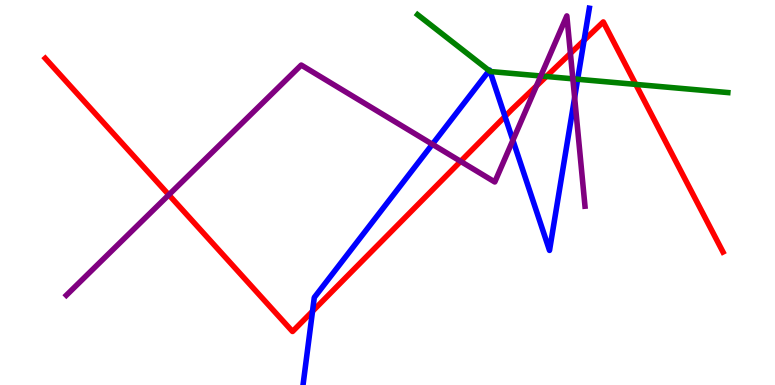[{'lines': ['blue', 'red'], 'intersections': [{'x': 4.03, 'y': 1.92}, {'x': 6.52, 'y': 6.98}, {'x': 7.54, 'y': 8.95}]}, {'lines': ['green', 'red'], 'intersections': [{'x': 7.05, 'y': 8.01}, {'x': 8.2, 'y': 7.81}]}, {'lines': ['purple', 'red'], 'intersections': [{'x': 2.18, 'y': 4.94}, {'x': 5.94, 'y': 5.81}, {'x': 6.92, 'y': 7.77}, {'x': 7.36, 'y': 8.61}]}, {'lines': ['blue', 'green'], 'intersections': [{'x': 6.31, 'y': 8.17}, {'x': 6.32, 'y': 8.15}, {'x': 7.45, 'y': 7.94}]}, {'lines': ['blue', 'purple'], 'intersections': [{'x': 5.58, 'y': 6.25}, {'x': 6.62, 'y': 6.36}, {'x': 7.41, 'y': 7.46}]}, {'lines': ['green', 'purple'], 'intersections': [{'x': 6.98, 'y': 8.03}, {'x': 7.39, 'y': 7.95}]}]